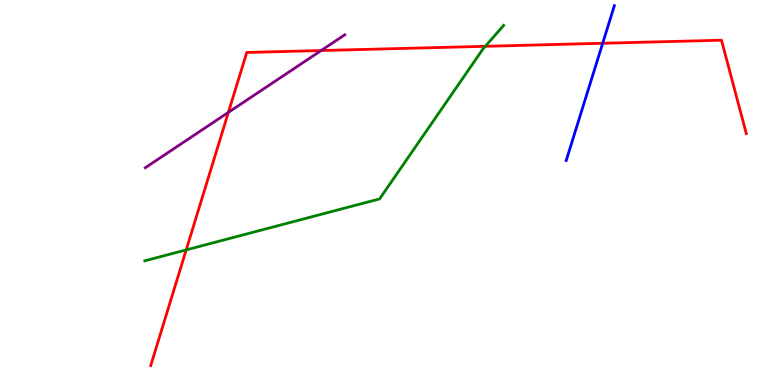[{'lines': ['blue', 'red'], 'intersections': [{'x': 7.78, 'y': 8.88}]}, {'lines': ['green', 'red'], 'intersections': [{'x': 2.4, 'y': 3.51}, {'x': 6.26, 'y': 8.8}]}, {'lines': ['purple', 'red'], 'intersections': [{'x': 2.95, 'y': 7.08}, {'x': 4.14, 'y': 8.69}]}, {'lines': ['blue', 'green'], 'intersections': []}, {'lines': ['blue', 'purple'], 'intersections': []}, {'lines': ['green', 'purple'], 'intersections': []}]